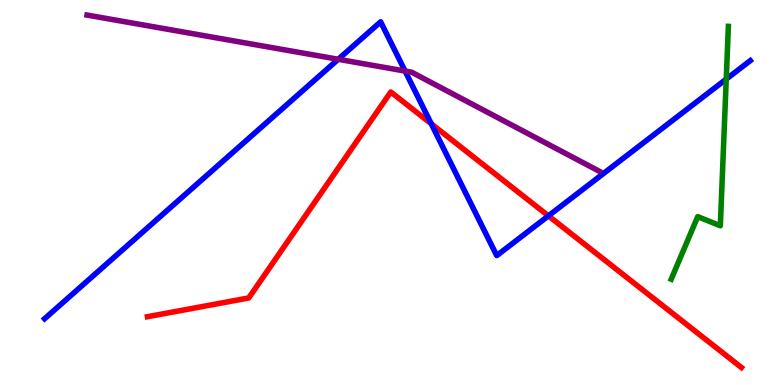[{'lines': ['blue', 'red'], 'intersections': [{'x': 5.56, 'y': 6.78}, {'x': 7.08, 'y': 4.39}]}, {'lines': ['green', 'red'], 'intersections': []}, {'lines': ['purple', 'red'], 'intersections': []}, {'lines': ['blue', 'green'], 'intersections': [{'x': 9.37, 'y': 7.94}]}, {'lines': ['blue', 'purple'], 'intersections': [{'x': 4.36, 'y': 8.46}, {'x': 5.23, 'y': 8.15}]}, {'lines': ['green', 'purple'], 'intersections': []}]